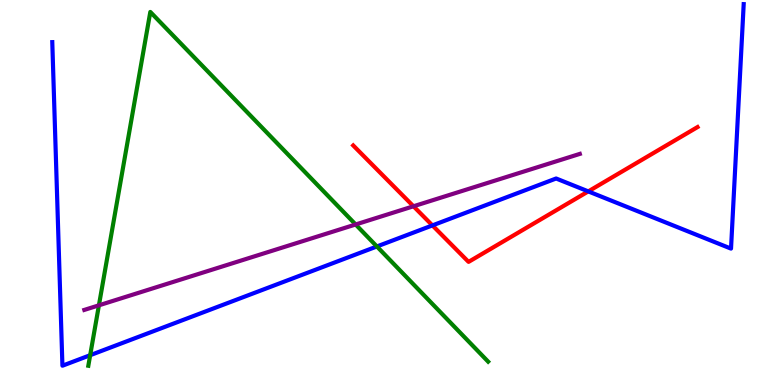[{'lines': ['blue', 'red'], 'intersections': [{'x': 5.58, 'y': 4.15}, {'x': 7.59, 'y': 5.03}]}, {'lines': ['green', 'red'], 'intersections': []}, {'lines': ['purple', 'red'], 'intersections': [{'x': 5.34, 'y': 4.64}]}, {'lines': ['blue', 'green'], 'intersections': [{'x': 1.16, 'y': 0.774}, {'x': 4.86, 'y': 3.6}]}, {'lines': ['blue', 'purple'], 'intersections': []}, {'lines': ['green', 'purple'], 'intersections': [{'x': 1.28, 'y': 2.07}, {'x': 4.59, 'y': 4.17}]}]